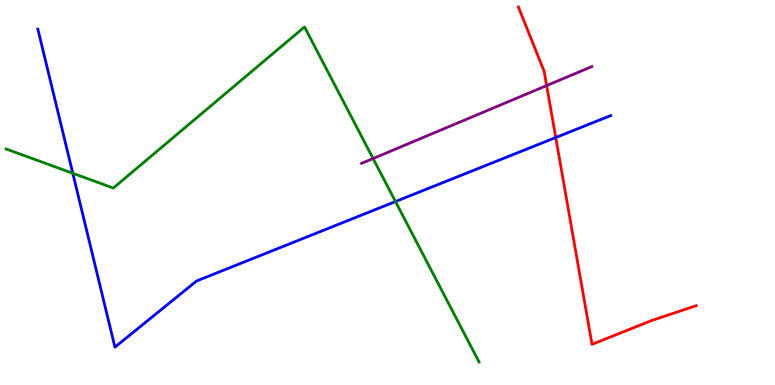[{'lines': ['blue', 'red'], 'intersections': [{'x': 7.17, 'y': 6.43}]}, {'lines': ['green', 'red'], 'intersections': []}, {'lines': ['purple', 'red'], 'intersections': [{'x': 7.05, 'y': 7.78}]}, {'lines': ['blue', 'green'], 'intersections': [{'x': 0.939, 'y': 5.5}, {'x': 5.1, 'y': 4.76}]}, {'lines': ['blue', 'purple'], 'intersections': []}, {'lines': ['green', 'purple'], 'intersections': [{'x': 4.81, 'y': 5.88}]}]